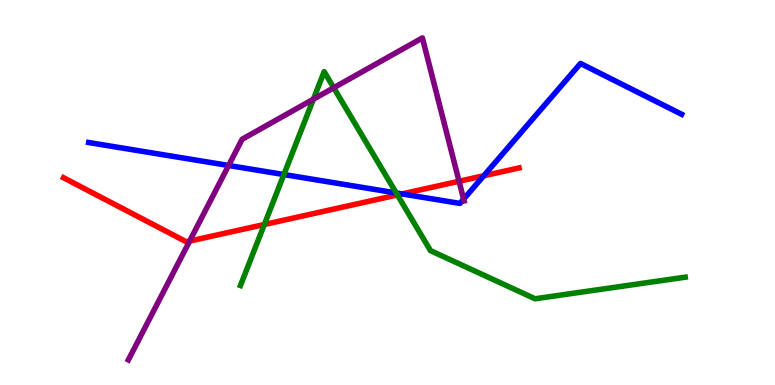[{'lines': ['blue', 'red'], 'intersections': [{'x': 5.19, 'y': 4.96}, {'x': 6.24, 'y': 5.43}]}, {'lines': ['green', 'red'], 'intersections': [{'x': 3.41, 'y': 4.17}, {'x': 5.13, 'y': 4.94}]}, {'lines': ['purple', 'red'], 'intersections': [{'x': 2.45, 'y': 3.74}, {'x': 5.92, 'y': 5.29}]}, {'lines': ['blue', 'green'], 'intersections': [{'x': 3.66, 'y': 5.47}, {'x': 5.11, 'y': 4.99}]}, {'lines': ['blue', 'purple'], 'intersections': [{'x': 2.95, 'y': 5.7}, {'x': 5.98, 'y': 4.83}]}, {'lines': ['green', 'purple'], 'intersections': [{'x': 4.04, 'y': 7.42}, {'x': 4.31, 'y': 7.72}]}]